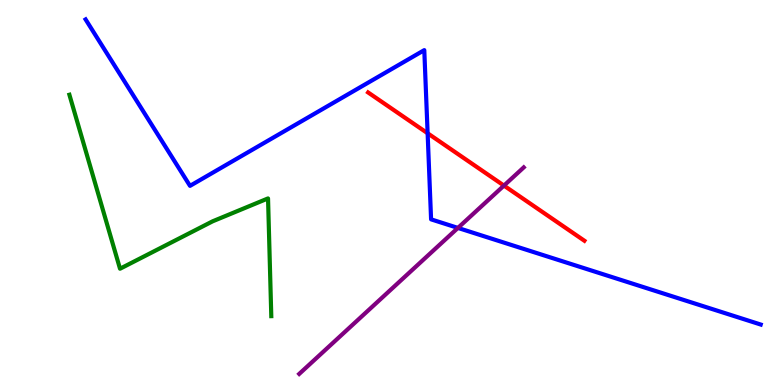[{'lines': ['blue', 'red'], 'intersections': [{'x': 5.52, 'y': 6.54}]}, {'lines': ['green', 'red'], 'intersections': []}, {'lines': ['purple', 'red'], 'intersections': [{'x': 6.5, 'y': 5.18}]}, {'lines': ['blue', 'green'], 'intersections': []}, {'lines': ['blue', 'purple'], 'intersections': [{'x': 5.91, 'y': 4.08}]}, {'lines': ['green', 'purple'], 'intersections': []}]